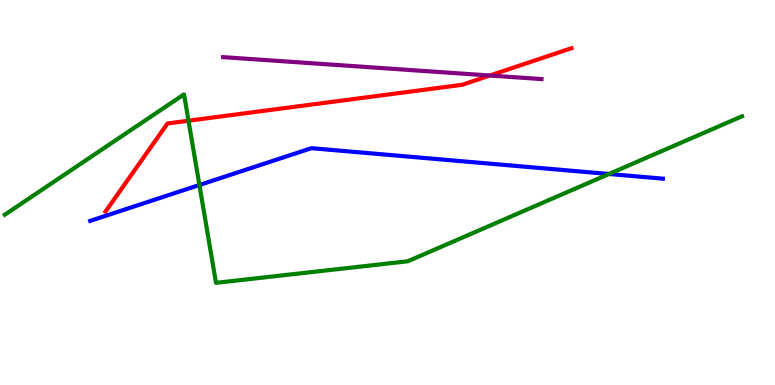[{'lines': ['blue', 'red'], 'intersections': []}, {'lines': ['green', 'red'], 'intersections': [{'x': 2.43, 'y': 6.86}]}, {'lines': ['purple', 'red'], 'intersections': [{'x': 6.32, 'y': 8.04}]}, {'lines': ['blue', 'green'], 'intersections': [{'x': 2.57, 'y': 5.19}, {'x': 7.86, 'y': 5.48}]}, {'lines': ['blue', 'purple'], 'intersections': []}, {'lines': ['green', 'purple'], 'intersections': []}]